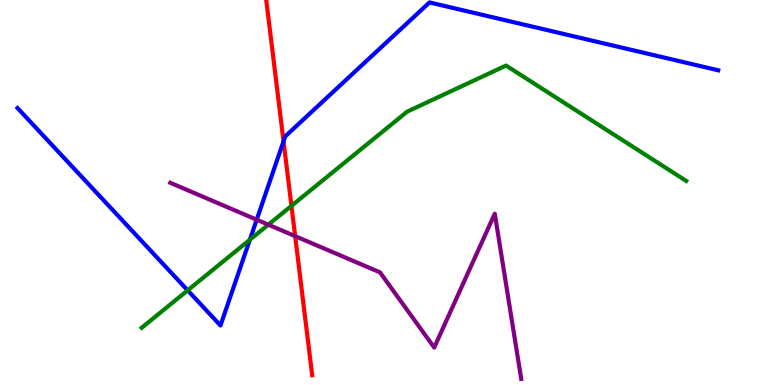[{'lines': ['blue', 'red'], 'intersections': [{'x': 3.66, 'y': 6.33}]}, {'lines': ['green', 'red'], 'intersections': [{'x': 3.76, 'y': 4.65}]}, {'lines': ['purple', 'red'], 'intersections': [{'x': 3.81, 'y': 3.87}]}, {'lines': ['blue', 'green'], 'intersections': [{'x': 2.42, 'y': 2.46}, {'x': 3.22, 'y': 3.77}]}, {'lines': ['blue', 'purple'], 'intersections': [{'x': 3.31, 'y': 4.29}]}, {'lines': ['green', 'purple'], 'intersections': [{'x': 3.46, 'y': 4.16}]}]